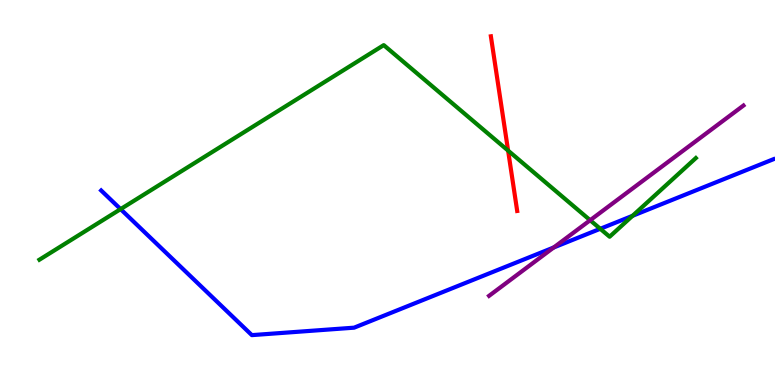[{'lines': ['blue', 'red'], 'intersections': []}, {'lines': ['green', 'red'], 'intersections': [{'x': 6.56, 'y': 6.09}]}, {'lines': ['purple', 'red'], 'intersections': []}, {'lines': ['blue', 'green'], 'intersections': [{'x': 1.56, 'y': 4.57}, {'x': 7.75, 'y': 4.06}, {'x': 8.16, 'y': 4.39}]}, {'lines': ['blue', 'purple'], 'intersections': [{'x': 7.14, 'y': 3.57}]}, {'lines': ['green', 'purple'], 'intersections': [{'x': 7.61, 'y': 4.28}]}]